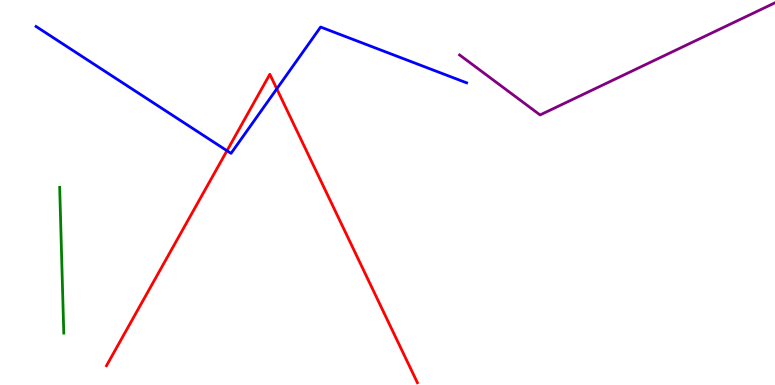[{'lines': ['blue', 'red'], 'intersections': [{'x': 2.93, 'y': 6.09}, {'x': 3.57, 'y': 7.69}]}, {'lines': ['green', 'red'], 'intersections': []}, {'lines': ['purple', 'red'], 'intersections': []}, {'lines': ['blue', 'green'], 'intersections': []}, {'lines': ['blue', 'purple'], 'intersections': []}, {'lines': ['green', 'purple'], 'intersections': []}]